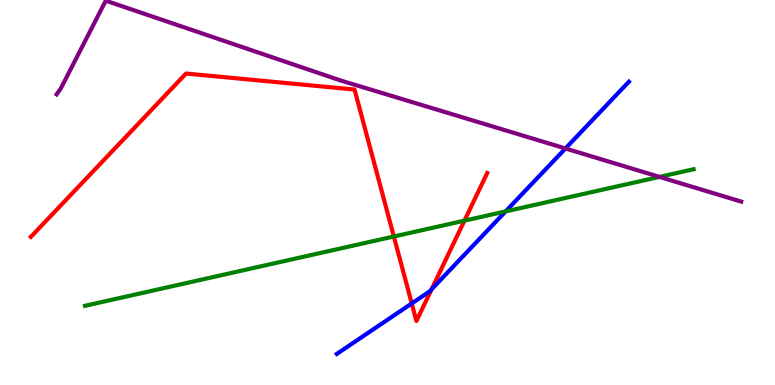[{'lines': ['blue', 'red'], 'intersections': [{'x': 5.31, 'y': 2.12}, {'x': 5.57, 'y': 2.49}]}, {'lines': ['green', 'red'], 'intersections': [{'x': 5.08, 'y': 3.86}, {'x': 5.99, 'y': 4.27}]}, {'lines': ['purple', 'red'], 'intersections': []}, {'lines': ['blue', 'green'], 'intersections': [{'x': 6.52, 'y': 4.51}]}, {'lines': ['blue', 'purple'], 'intersections': [{'x': 7.3, 'y': 6.14}]}, {'lines': ['green', 'purple'], 'intersections': [{'x': 8.51, 'y': 5.41}]}]